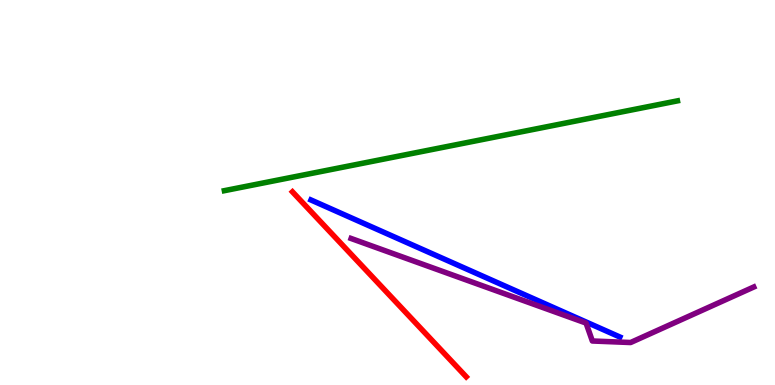[{'lines': ['blue', 'red'], 'intersections': []}, {'lines': ['green', 'red'], 'intersections': []}, {'lines': ['purple', 'red'], 'intersections': []}, {'lines': ['blue', 'green'], 'intersections': []}, {'lines': ['blue', 'purple'], 'intersections': []}, {'lines': ['green', 'purple'], 'intersections': []}]